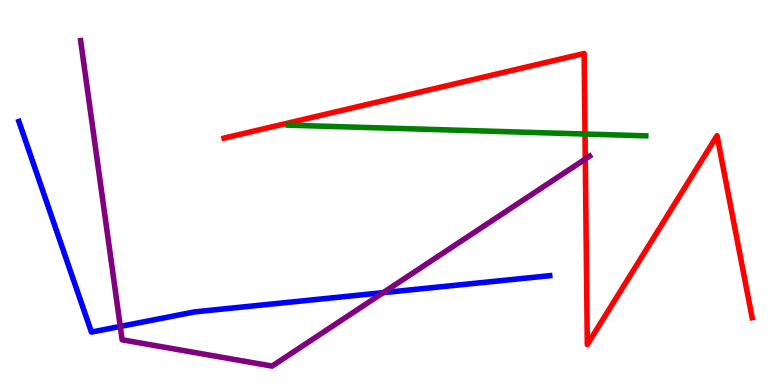[{'lines': ['blue', 'red'], 'intersections': []}, {'lines': ['green', 'red'], 'intersections': [{'x': 7.55, 'y': 6.52}]}, {'lines': ['purple', 'red'], 'intersections': [{'x': 7.55, 'y': 5.87}]}, {'lines': ['blue', 'green'], 'intersections': []}, {'lines': ['blue', 'purple'], 'intersections': [{'x': 1.55, 'y': 1.52}, {'x': 4.94, 'y': 2.4}]}, {'lines': ['green', 'purple'], 'intersections': []}]